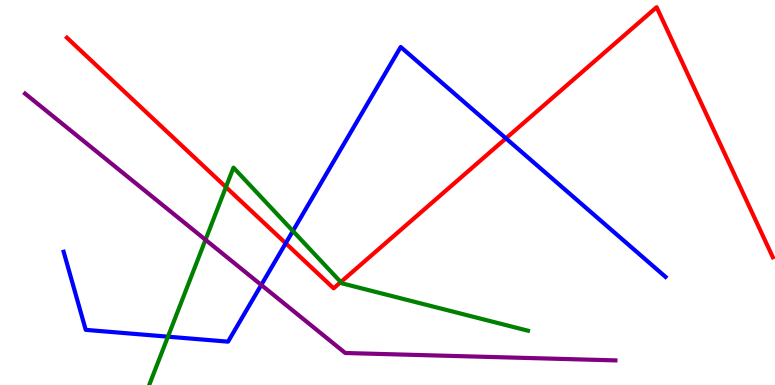[{'lines': ['blue', 'red'], 'intersections': [{'x': 3.69, 'y': 3.68}, {'x': 6.53, 'y': 6.41}]}, {'lines': ['green', 'red'], 'intersections': [{'x': 2.92, 'y': 5.14}, {'x': 4.4, 'y': 2.67}]}, {'lines': ['purple', 'red'], 'intersections': []}, {'lines': ['blue', 'green'], 'intersections': [{'x': 2.17, 'y': 1.26}, {'x': 3.78, 'y': 4.0}]}, {'lines': ['blue', 'purple'], 'intersections': [{'x': 3.37, 'y': 2.6}]}, {'lines': ['green', 'purple'], 'intersections': [{'x': 2.65, 'y': 3.77}]}]